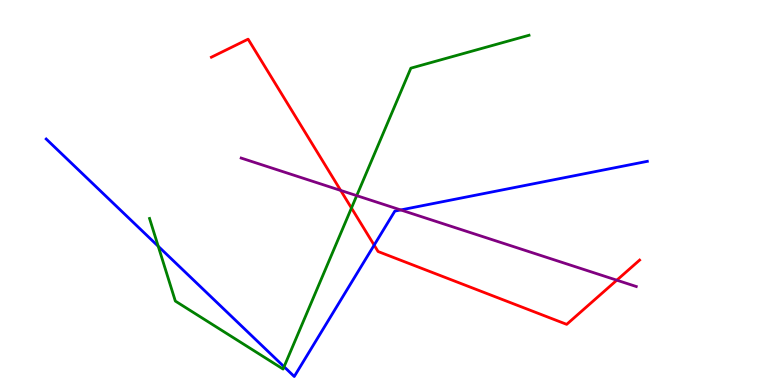[{'lines': ['blue', 'red'], 'intersections': [{'x': 4.83, 'y': 3.63}]}, {'lines': ['green', 'red'], 'intersections': [{'x': 4.53, 'y': 4.6}]}, {'lines': ['purple', 'red'], 'intersections': [{'x': 4.4, 'y': 5.05}, {'x': 7.96, 'y': 2.72}]}, {'lines': ['blue', 'green'], 'intersections': [{'x': 2.04, 'y': 3.6}, {'x': 3.67, 'y': 0.474}]}, {'lines': ['blue', 'purple'], 'intersections': [{'x': 5.17, 'y': 4.55}]}, {'lines': ['green', 'purple'], 'intersections': [{'x': 4.6, 'y': 4.92}]}]